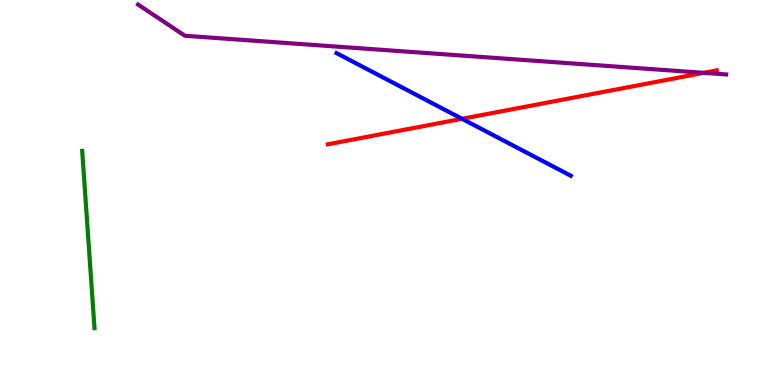[{'lines': ['blue', 'red'], 'intersections': [{'x': 5.96, 'y': 6.91}]}, {'lines': ['green', 'red'], 'intersections': []}, {'lines': ['purple', 'red'], 'intersections': [{'x': 9.08, 'y': 8.11}]}, {'lines': ['blue', 'green'], 'intersections': []}, {'lines': ['blue', 'purple'], 'intersections': []}, {'lines': ['green', 'purple'], 'intersections': []}]